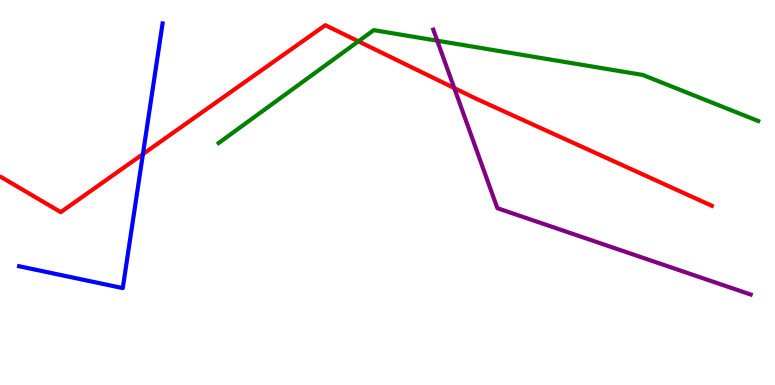[{'lines': ['blue', 'red'], 'intersections': [{'x': 1.84, 'y': 6.0}]}, {'lines': ['green', 'red'], 'intersections': [{'x': 4.62, 'y': 8.93}]}, {'lines': ['purple', 'red'], 'intersections': [{'x': 5.86, 'y': 7.71}]}, {'lines': ['blue', 'green'], 'intersections': []}, {'lines': ['blue', 'purple'], 'intersections': []}, {'lines': ['green', 'purple'], 'intersections': [{'x': 5.64, 'y': 8.94}]}]